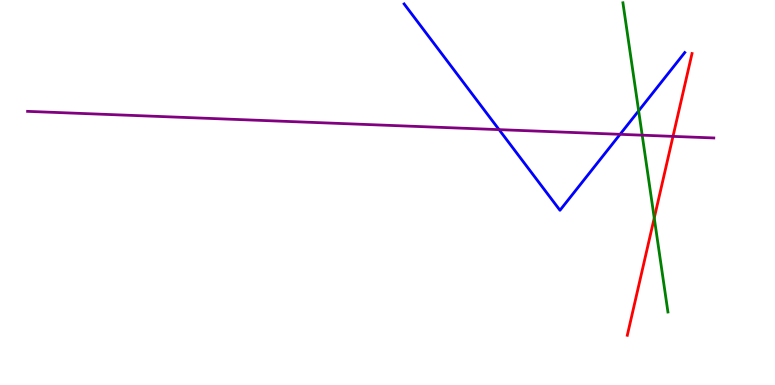[{'lines': ['blue', 'red'], 'intersections': []}, {'lines': ['green', 'red'], 'intersections': [{'x': 8.44, 'y': 4.34}]}, {'lines': ['purple', 'red'], 'intersections': [{'x': 8.68, 'y': 6.46}]}, {'lines': ['blue', 'green'], 'intersections': [{'x': 8.24, 'y': 7.12}]}, {'lines': ['blue', 'purple'], 'intersections': [{'x': 6.44, 'y': 6.63}, {'x': 8.0, 'y': 6.51}]}, {'lines': ['green', 'purple'], 'intersections': [{'x': 8.29, 'y': 6.49}]}]